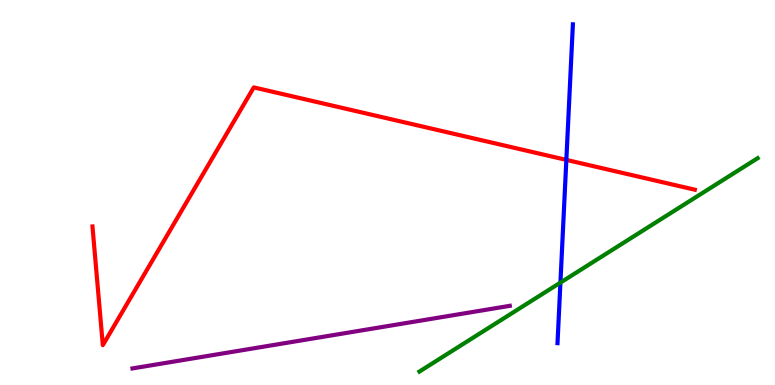[{'lines': ['blue', 'red'], 'intersections': [{'x': 7.31, 'y': 5.85}]}, {'lines': ['green', 'red'], 'intersections': []}, {'lines': ['purple', 'red'], 'intersections': []}, {'lines': ['blue', 'green'], 'intersections': [{'x': 7.23, 'y': 2.66}]}, {'lines': ['blue', 'purple'], 'intersections': []}, {'lines': ['green', 'purple'], 'intersections': []}]